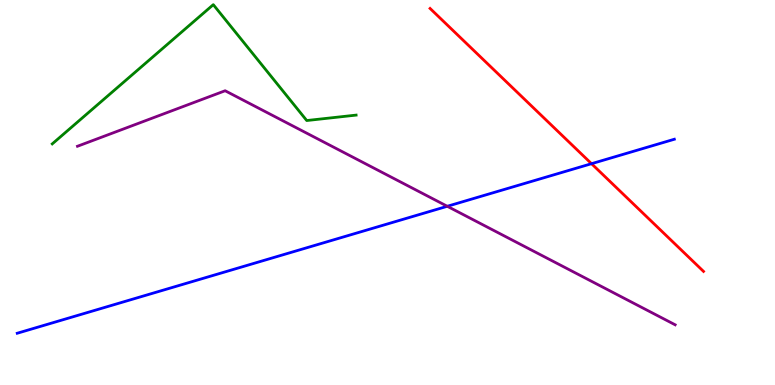[{'lines': ['blue', 'red'], 'intersections': [{'x': 7.63, 'y': 5.75}]}, {'lines': ['green', 'red'], 'intersections': []}, {'lines': ['purple', 'red'], 'intersections': []}, {'lines': ['blue', 'green'], 'intersections': []}, {'lines': ['blue', 'purple'], 'intersections': [{'x': 5.77, 'y': 4.64}]}, {'lines': ['green', 'purple'], 'intersections': []}]